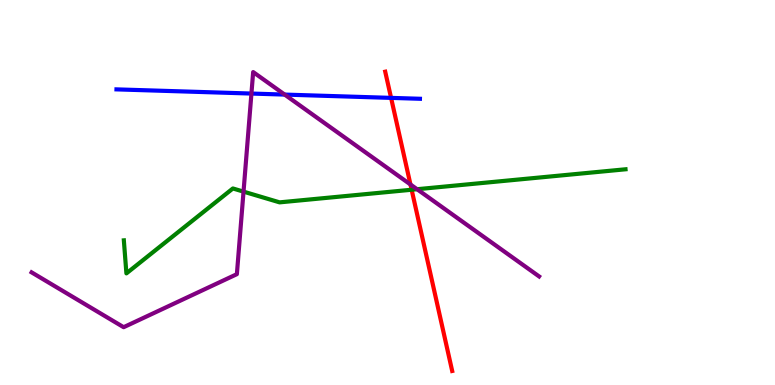[{'lines': ['blue', 'red'], 'intersections': [{'x': 5.05, 'y': 7.46}]}, {'lines': ['green', 'red'], 'intersections': [{'x': 5.31, 'y': 5.07}]}, {'lines': ['purple', 'red'], 'intersections': [{'x': 5.3, 'y': 5.21}]}, {'lines': ['blue', 'green'], 'intersections': []}, {'lines': ['blue', 'purple'], 'intersections': [{'x': 3.24, 'y': 7.57}, {'x': 3.67, 'y': 7.54}]}, {'lines': ['green', 'purple'], 'intersections': [{'x': 3.14, 'y': 5.02}, {'x': 5.38, 'y': 5.09}]}]